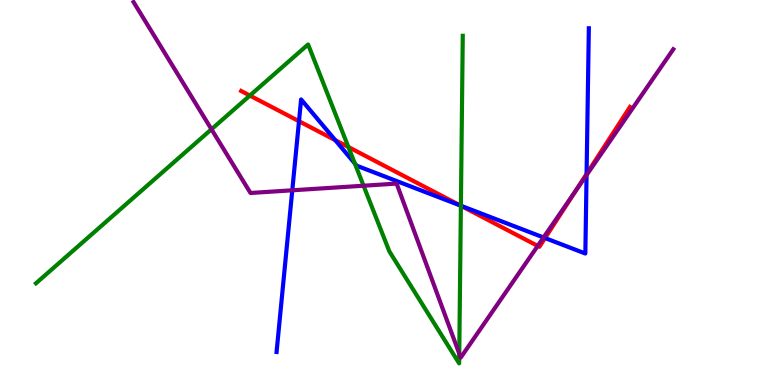[{'lines': ['blue', 'red'], 'intersections': [{'x': 3.86, 'y': 6.85}, {'x': 4.33, 'y': 6.36}, {'x': 5.94, 'y': 4.66}, {'x': 7.03, 'y': 3.82}, {'x': 7.57, 'y': 5.48}]}, {'lines': ['green', 'red'], 'intersections': [{'x': 3.22, 'y': 7.52}, {'x': 4.5, 'y': 6.18}, {'x': 5.95, 'y': 4.65}]}, {'lines': ['purple', 'red'], 'intersections': [{'x': 6.94, 'y': 3.61}, {'x': 7.42, 'y': 5.02}]}, {'lines': ['blue', 'green'], 'intersections': [{'x': 4.58, 'y': 5.75}, {'x': 5.95, 'y': 4.66}]}, {'lines': ['blue', 'purple'], 'intersections': [{'x': 3.77, 'y': 5.06}, {'x': 7.01, 'y': 3.83}, {'x': 7.57, 'y': 5.45}]}, {'lines': ['green', 'purple'], 'intersections': [{'x': 2.73, 'y': 6.64}, {'x': 4.69, 'y': 5.18}, {'x': 5.93, 'y': 0.814}]}]